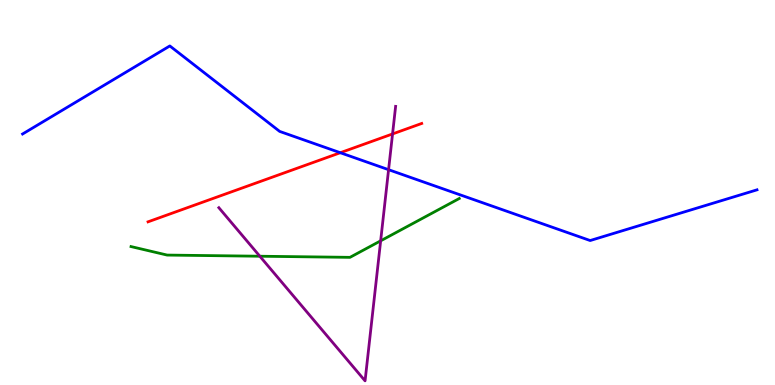[{'lines': ['blue', 'red'], 'intersections': [{'x': 4.39, 'y': 6.03}]}, {'lines': ['green', 'red'], 'intersections': []}, {'lines': ['purple', 'red'], 'intersections': [{'x': 5.07, 'y': 6.52}]}, {'lines': ['blue', 'green'], 'intersections': []}, {'lines': ['blue', 'purple'], 'intersections': [{'x': 5.01, 'y': 5.59}]}, {'lines': ['green', 'purple'], 'intersections': [{'x': 3.35, 'y': 3.34}, {'x': 4.91, 'y': 3.74}]}]